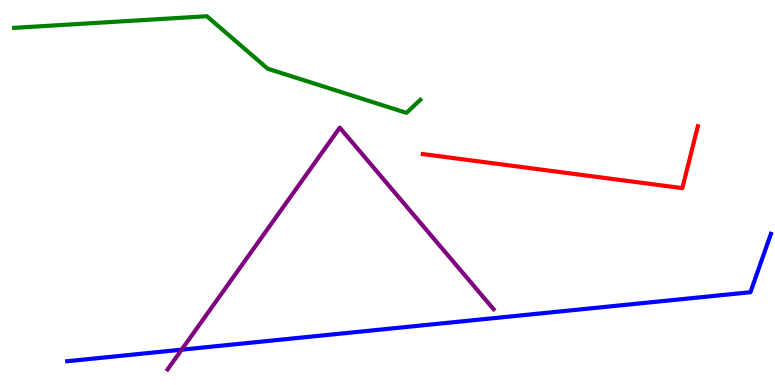[{'lines': ['blue', 'red'], 'intersections': []}, {'lines': ['green', 'red'], 'intersections': []}, {'lines': ['purple', 'red'], 'intersections': []}, {'lines': ['blue', 'green'], 'intersections': []}, {'lines': ['blue', 'purple'], 'intersections': [{'x': 2.34, 'y': 0.917}]}, {'lines': ['green', 'purple'], 'intersections': []}]